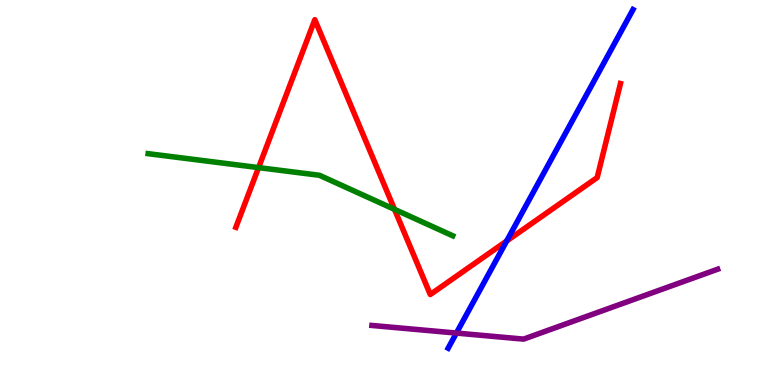[{'lines': ['blue', 'red'], 'intersections': [{'x': 6.54, 'y': 3.74}]}, {'lines': ['green', 'red'], 'intersections': [{'x': 3.34, 'y': 5.65}, {'x': 5.09, 'y': 4.56}]}, {'lines': ['purple', 'red'], 'intersections': []}, {'lines': ['blue', 'green'], 'intersections': []}, {'lines': ['blue', 'purple'], 'intersections': [{'x': 5.89, 'y': 1.35}]}, {'lines': ['green', 'purple'], 'intersections': []}]